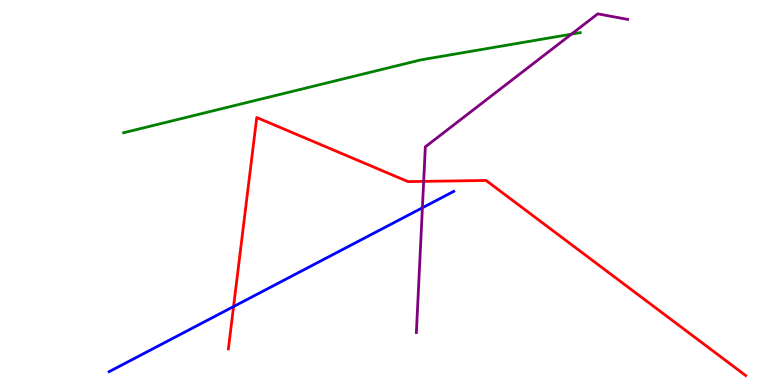[{'lines': ['blue', 'red'], 'intersections': [{'x': 3.01, 'y': 2.04}]}, {'lines': ['green', 'red'], 'intersections': []}, {'lines': ['purple', 'red'], 'intersections': [{'x': 5.47, 'y': 5.29}]}, {'lines': ['blue', 'green'], 'intersections': []}, {'lines': ['blue', 'purple'], 'intersections': [{'x': 5.45, 'y': 4.6}]}, {'lines': ['green', 'purple'], 'intersections': [{'x': 7.37, 'y': 9.11}]}]